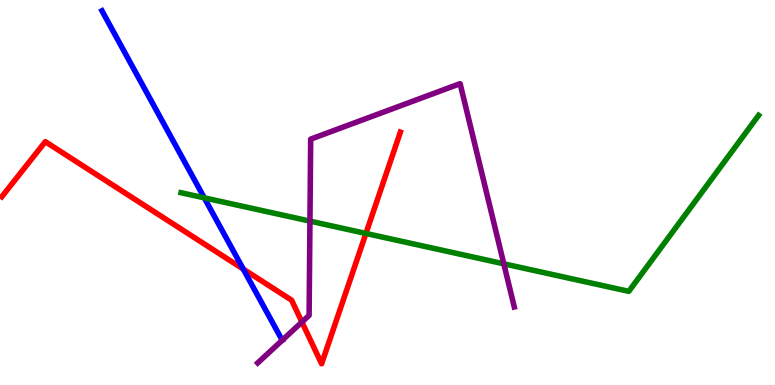[{'lines': ['blue', 'red'], 'intersections': [{'x': 3.14, 'y': 3.01}]}, {'lines': ['green', 'red'], 'intersections': [{'x': 4.72, 'y': 3.94}]}, {'lines': ['purple', 'red'], 'intersections': [{'x': 3.9, 'y': 1.64}]}, {'lines': ['blue', 'green'], 'intersections': [{'x': 2.64, 'y': 4.86}]}, {'lines': ['blue', 'purple'], 'intersections': [{'x': 3.64, 'y': 1.16}]}, {'lines': ['green', 'purple'], 'intersections': [{'x': 4.0, 'y': 4.26}, {'x': 6.5, 'y': 3.15}]}]